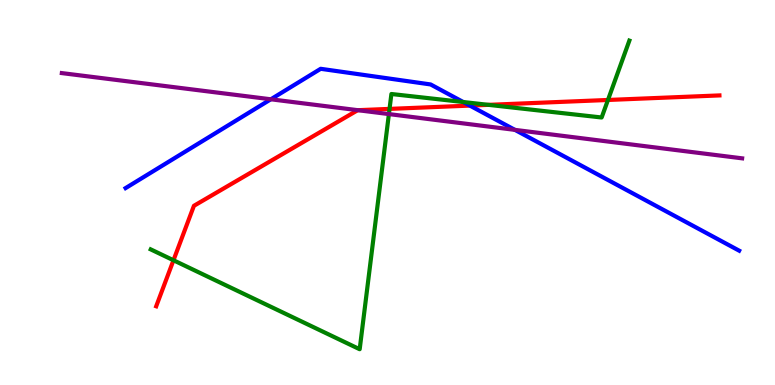[{'lines': ['blue', 'red'], 'intersections': [{'x': 6.06, 'y': 7.26}]}, {'lines': ['green', 'red'], 'intersections': [{'x': 2.24, 'y': 3.24}, {'x': 5.03, 'y': 7.17}, {'x': 6.3, 'y': 7.28}, {'x': 7.84, 'y': 7.4}]}, {'lines': ['purple', 'red'], 'intersections': [{'x': 4.62, 'y': 7.14}]}, {'lines': ['blue', 'green'], 'intersections': [{'x': 5.98, 'y': 7.35}]}, {'lines': ['blue', 'purple'], 'intersections': [{'x': 3.49, 'y': 7.42}, {'x': 6.64, 'y': 6.63}]}, {'lines': ['green', 'purple'], 'intersections': [{'x': 5.02, 'y': 7.04}]}]